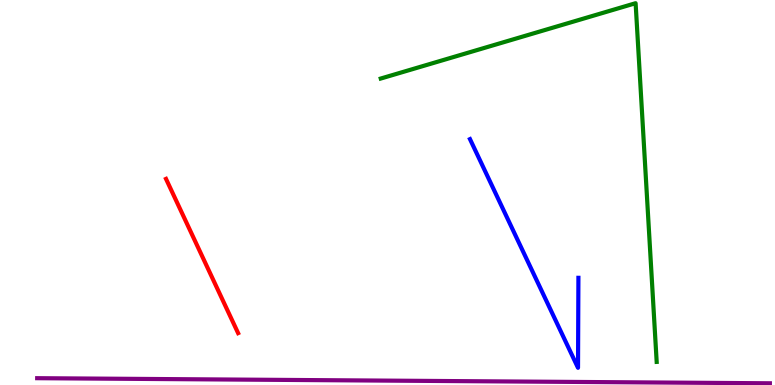[{'lines': ['blue', 'red'], 'intersections': []}, {'lines': ['green', 'red'], 'intersections': []}, {'lines': ['purple', 'red'], 'intersections': []}, {'lines': ['blue', 'green'], 'intersections': []}, {'lines': ['blue', 'purple'], 'intersections': []}, {'lines': ['green', 'purple'], 'intersections': []}]